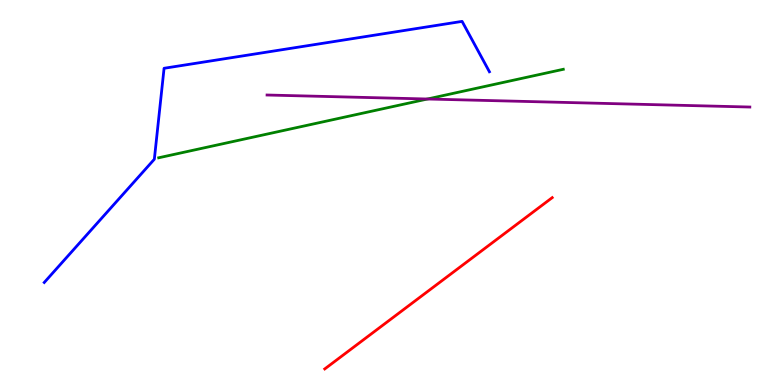[{'lines': ['blue', 'red'], 'intersections': []}, {'lines': ['green', 'red'], 'intersections': []}, {'lines': ['purple', 'red'], 'intersections': []}, {'lines': ['blue', 'green'], 'intersections': []}, {'lines': ['blue', 'purple'], 'intersections': []}, {'lines': ['green', 'purple'], 'intersections': [{'x': 5.52, 'y': 7.43}]}]